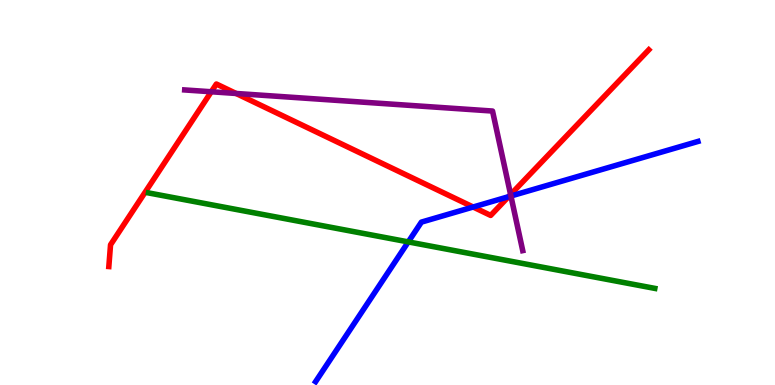[{'lines': ['blue', 'red'], 'intersections': [{'x': 6.11, 'y': 4.62}, {'x': 6.56, 'y': 4.89}]}, {'lines': ['green', 'red'], 'intersections': []}, {'lines': ['purple', 'red'], 'intersections': [{'x': 2.73, 'y': 7.62}, {'x': 3.05, 'y': 7.57}, {'x': 6.59, 'y': 4.95}]}, {'lines': ['blue', 'green'], 'intersections': [{'x': 5.27, 'y': 3.72}]}, {'lines': ['blue', 'purple'], 'intersections': [{'x': 6.59, 'y': 4.91}]}, {'lines': ['green', 'purple'], 'intersections': []}]